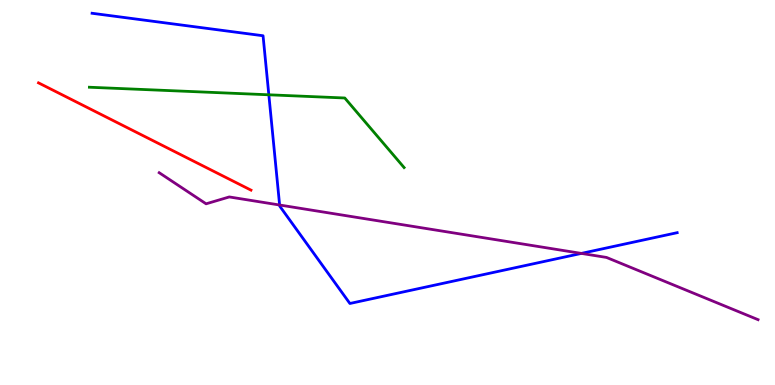[{'lines': ['blue', 'red'], 'intersections': []}, {'lines': ['green', 'red'], 'intersections': []}, {'lines': ['purple', 'red'], 'intersections': []}, {'lines': ['blue', 'green'], 'intersections': [{'x': 3.47, 'y': 7.54}]}, {'lines': ['blue', 'purple'], 'intersections': [{'x': 3.61, 'y': 4.67}, {'x': 7.5, 'y': 3.42}]}, {'lines': ['green', 'purple'], 'intersections': []}]